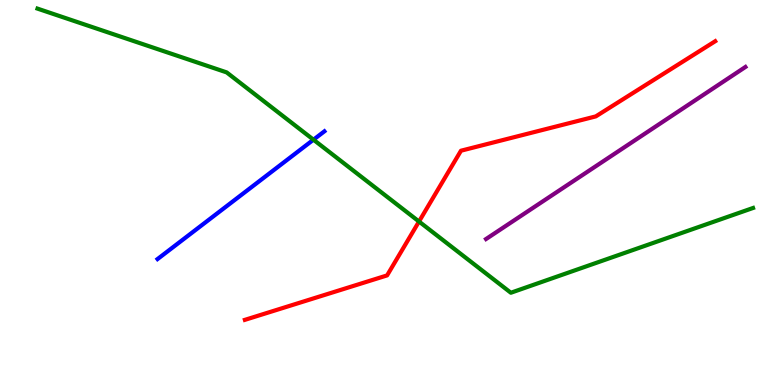[{'lines': ['blue', 'red'], 'intersections': []}, {'lines': ['green', 'red'], 'intersections': [{'x': 5.41, 'y': 4.25}]}, {'lines': ['purple', 'red'], 'intersections': []}, {'lines': ['blue', 'green'], 'intersections': [{'x': 4.04, 'y': 6.37}]}, {'lines': ['blue', 'purple'], 'intersections': []}, {'lines': ['green', 'purple'], 'intersections': []}]